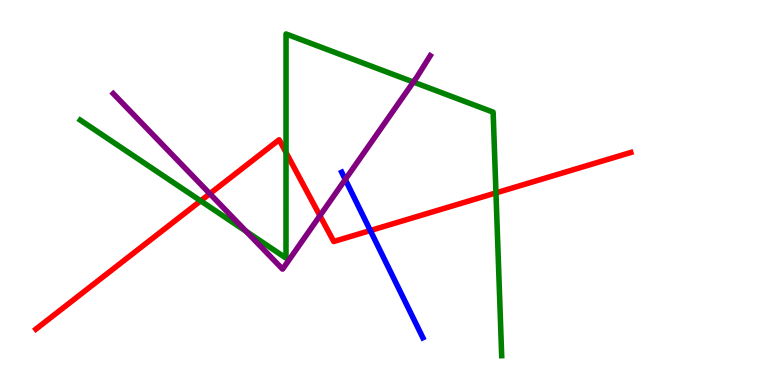[{'lines': ['blue', 'red'], 'intersections': [{'x': 4.78, 'y': 4.01}]}, {'lines': ['green', 'red'], 'intersections': [{'x': 2.59, 'y': 4.78}, {'x': 3.69, 'y': 6.04}, {'x': 6.4, 'y': 4.99}]}, {'lines': ['purple', 'red'], 'intersections': [{'x': 2.71, 'y': 4.97}, {'x': 4.13, 'y': 4.4}]}, {'lines': ['blue', 'green'], 'intersections': []}, {'lines': ['blue', 'purple'], 'intersections': [{'x': 4.46, 'y': 5.34}]}, {'lines': ['green', 'purple'], 'intersections': [{'x': 3.18, 'y': 3.99}, {'x': 5.33, 'y': 7.87}]}]